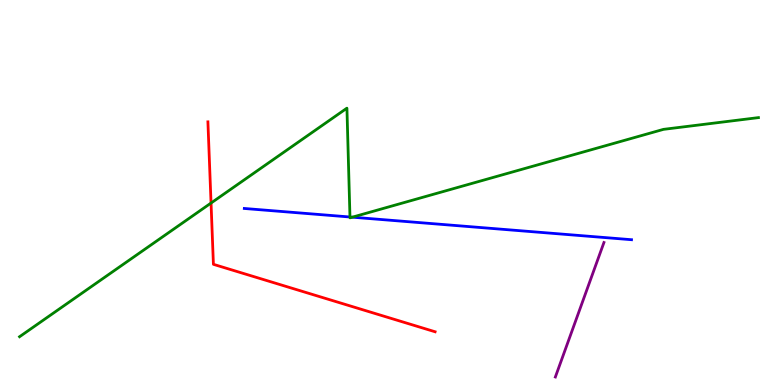[{'lines': ['blue', 'red'], 'intersections': []}, {'lines': ['green', 'red'], 'intersections': [{'x': 2.72, 'y': 4.73}]}, {'lines': ['purple', 'red'], 'intersections': []}, {'lines': ['blue', 'green'], 'intersections': [{'x': 4.52, 'y': 4.36}, {'x': 4.55, 'y': 4.36}]}, {'lines': ['blue', 'purple'], 'intersections': []}, {'lines': ['green', 'purple'], 'intersections': []}]